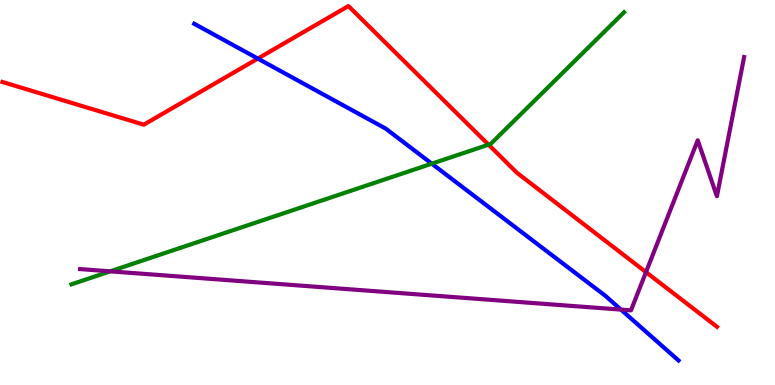[{'lines': ['blue', 'red'], 'intersections': [{'x': 3.33, 'y': 8.48}]}, {'lines': ['green', 'red'], 'intersections': [{'x': 6.3, 'y': 6.24}]}, {'lines': ['purple', 'red'], 'intersections': [{'x': 8.34, 'y': 2.93}]}, {'lines': ['blue', 'green'], 'intersections': [{'x': 5.57, 'y': 5.75}]}, {'lines': ['blue', 'purple'], 'intersections': [{'x': 8.01, 'y': 1.96}]}, {'lines': ['green', 'purple'], 'intersections': [{'x': 1.42, 'y': 2.95}]}]